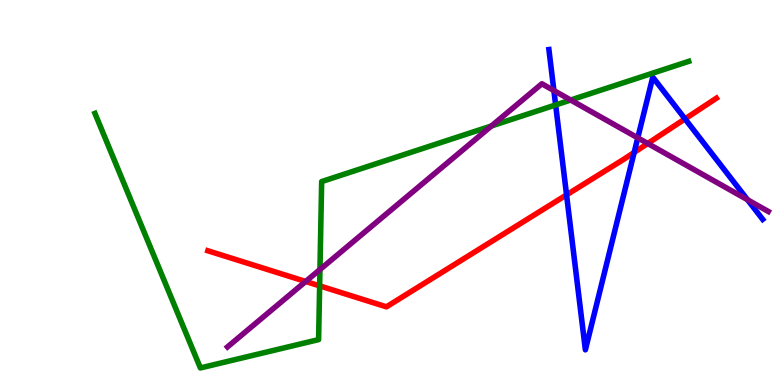[{'lines': ['blue', 'red'], 'intersections': [{'x': 7.31, 'y': 4.94}, {'x': 8.18, 'y': 6.04}, {'x': 8.84, 'y': 6.91}]}, {'lines': ['green', 'red'], 'intersections': [{'x': 4.12, 'y': 2.58}]}, {'lines': ['purple', 'red'], 'intersections': [{'x': 3.94, 'y': 2.69}, {'x': 8.36, 'y': 6.27}]}, {'lines': ['blue', 'green'], 'intersections': [{'x': 7.17, 'y': 7.27}]}, {'lines': ['blue', 'purple'], 'intersections': [{'x': 7.15, 'y': 7.65}, {'x': 8.23, 'y': 6.42}, {'x': 9.65, 'y': 4.81}]}, {'lines': ['green', 'purple'], 'intersections': [{'x': 4.13, 'y': 3.0}, {'x': 6.34, 'y': 6.73}, {'x': 7.36, 'y': 7.4}]}]